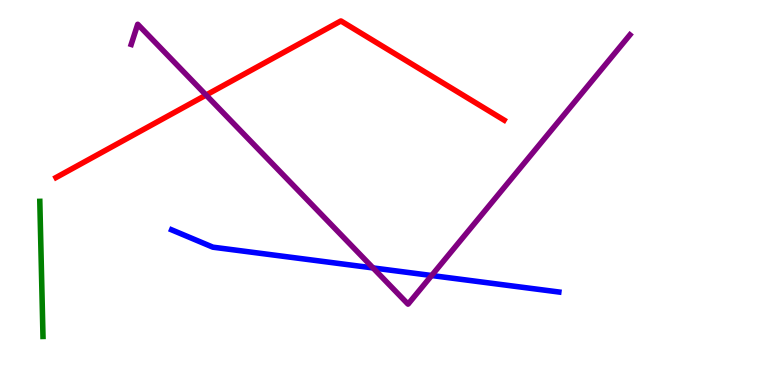[{'lines': ['blue', 'red'], 'intersections': []}, {'lines': ['green', 'red'], 'intersections': []}, {'lines': ['purple', 'red'], 'intersections': [{'x': 2.66, 'y': 7.53}]}, {'lines': ['blue', 'green'], 'intersections': []}, {'lines': ['blue', 'purple'], 'intersections': [{'x': 4.81, 'y': 3.04}, {'x': 5.57, 'y': 2.84}]}, {'lines': ['green', 'purple'], 'intersections': []}]